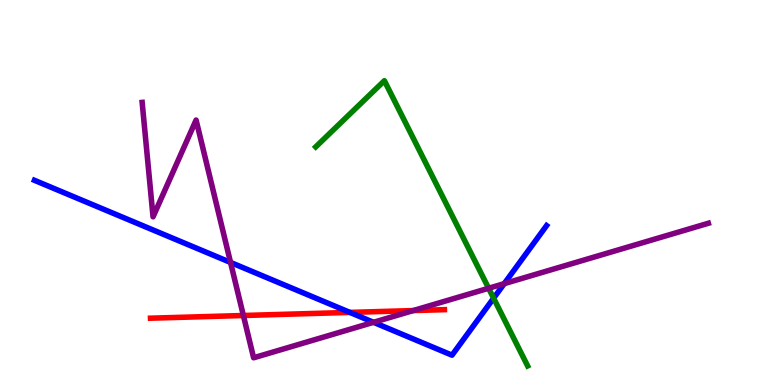[{'lines': ['blue', 'red'], 'intersections': [{'x': 4.51, 'y': 1.89}]}, {'lines': ['green', 'red'], 'intersections': []}, {'lines': ['purple', 'red'], 'intersections': [{'x': 3.14, 'y': 1.81}, {'x': 5.33, 'y': 1.93}]}, {'lines': ['blue', 'green'], 'intersections': [{'x': 6.37, 'y': 2.26}]}, {'lines': ['blue', 'purple'], 'intersections': [{'x': 2.97, 'y': 3.18}, {'x': 4.82, 'y': 1.63}, {'x': 6.51, 'y': 2.63}]}, {'lines': ['green', 'purple'], 'intersections': [{'x': 6.3, 'y': 2.51}]}]